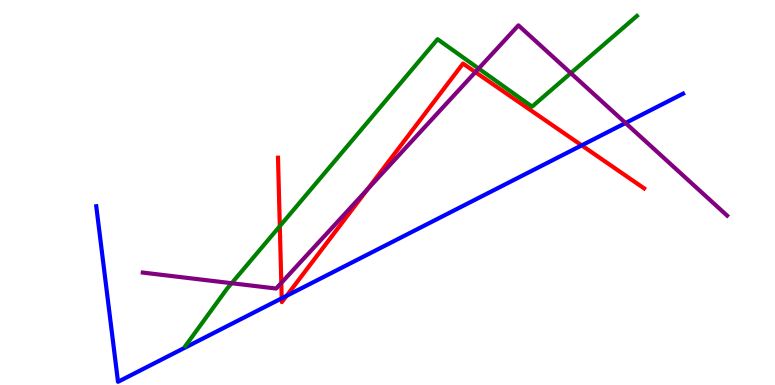[{'lines': ['blue', 'red'], 'intersections': [{'x': 3.63, 'y': 2.25}, {'x': 3.7, 'y': 2.32}, {'x': 7.51, 'y': 6.22}]}, {'lines': ['green', 'red'], 'intersections': [{'x': 3.61, 'y': 4.13}]}, {'lines': ['purple', 'red'], 'intersections': [{'x': 3.63, 'y': 2.65}, {'x': 4.74, 'y': 5.08}, {'x': 6.13, 'y': 8.13}]}, {'lines': ['blue', 'green'], 'intersections': []}, {'lines': ['blue', 'purple'], 'intersections': [{'x': 8.07, 'y': 6.81}]}, {'lines': ['green', 'purple'], 'intersections': [{'x': 2.99, 'y': 2.64}, {'x': 6.18, 'y': 8.22}, {'x': 7.37, 'y': 8.1}]}]